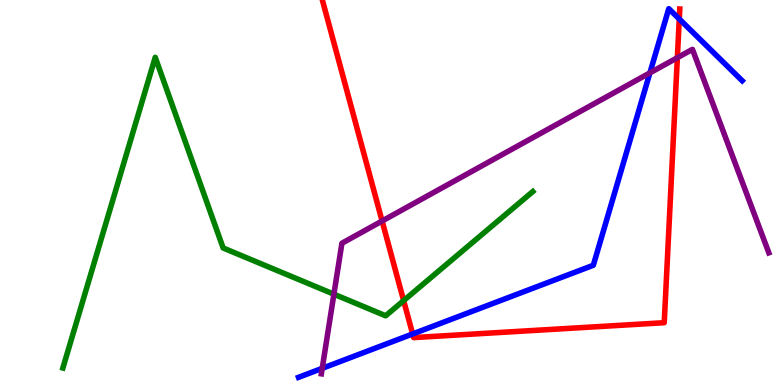[{'lines': ['blue', 'red'], 'intersections': [{'x': 5.32, 'y': 1.33}, {'x': 8.76, 'y': 9.51}]}, {'lines': ['green', 'red'], 'intersections': [{'x': 5.21, 'y': 2.19}]}, {'lines': ['purple', 'red'], 'intersections': [{'x': 4.93, 'y': 4.26}, {'x': 8.74, 'y': 8.5}]}, {'lines': ['blue', 'green'], 'intersections': []}, {'lines': ['blue', 'purple'], 'intersections': [{'x': 4.16, 'y': 0.433}, {'x': 8.39, 'y': 8.11}]}, {'lines': ['green', 'purple'], 'intersections': [{'x': 4.31, 'y': 2.36}]}]